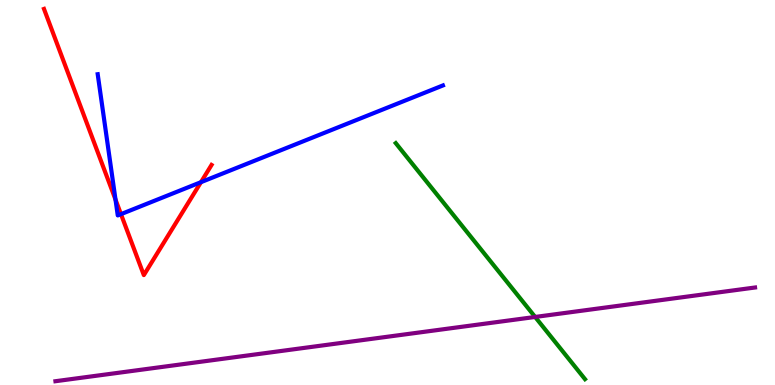[{'lines': ['blue', 'red'], 'intersections': [{'x': 1.49, 'y': 4.82}, {'x': 1.56, 'y': 4.44}, {'x': 2.59, 'y': 5.27}]}, {'lines': ['green', 'red'], 'intersections': []}, {'lines': ['purple', 'red'], 'intersections': []}, {'lines': ['blue', 'green'], 'intersections': []}, {'lines': ['blue', 'purple'], 'intersections': []}, {'lines': ['green', 'purple'], 'intersections': [{'x': 6.9, 'y': 1.77}]}]